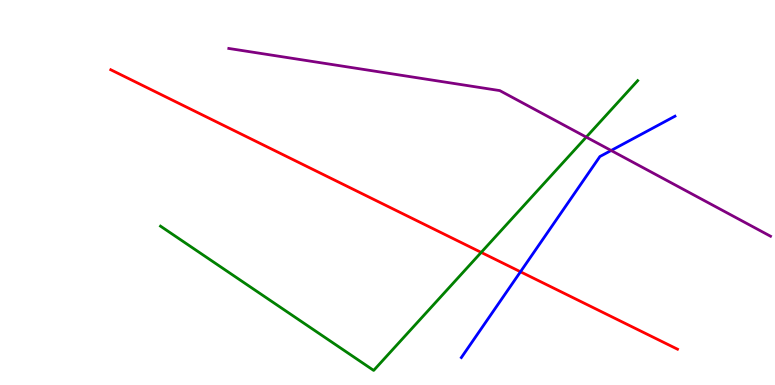[{'lines': ['blue', 'red'], 'intersections': [{'x': 6.72, 'y': 2.94}]}, {'lines': ['green', 'red'], 'intersections': [{'x': 6.21, 'y': 3.44}]}, {'lines': ['purple', 'red'], 'intersections': []}, {'lines': ['blue', 'green'], 'intersections': []}, {'lines': ['blue', 'purple'], 'intersections': [{'x': 7.89, 'y': 6.09}]}, {'lines': ['green', 'purple'], 'intersections': [{'x': 7.56, 'y': 6.44}]}]